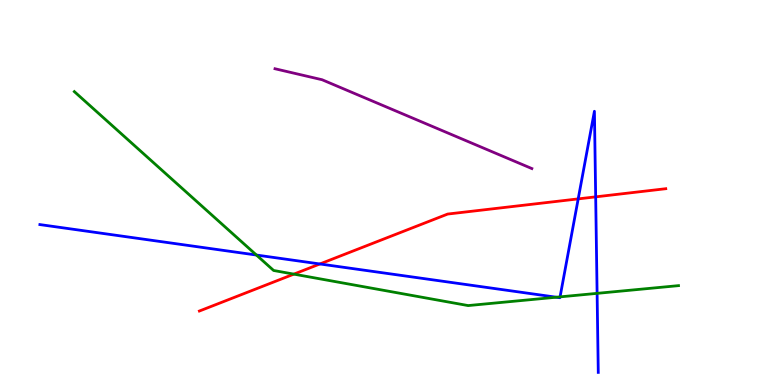[{'lines': ['blue', 'red'], 'intersections': [{'x': 4.13, 'y': 3.14}, {'x': 7.46, 'y': 4.83}, {'x': 7.69, 'y': 4.89}]}, {'lines': ['green', 'red'], 'intersections': [{'x': 3.79, 'y': 2.88}]}, {'lines': ['purple', 'red'], 'intersections': []}, {'lines': ['blue', 'green'], 'intersections': [{'x': 3.31, 'y': 3.38}, {'x': 7.18, 'y': 2.28}, {'x': 7.23, 'y': 2.29}, {'x': 7.7, 'y': 2.38}]}, {'lines': ['blue', 'purple'], 'intersections': []}, {'lines': ['green', 'purple'], 'intersections': []}]